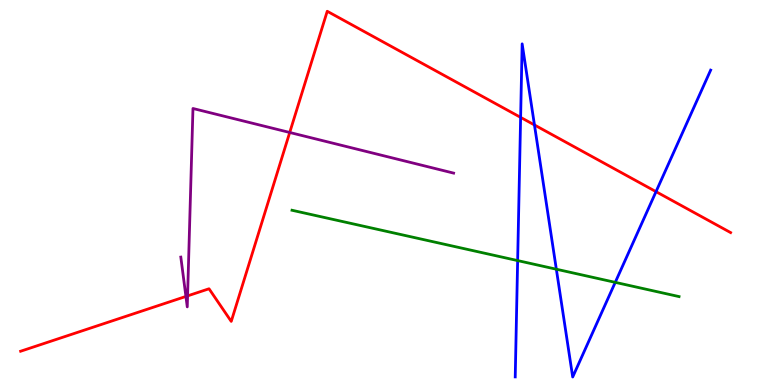[{'lines': ['blue', 'red'], 'intersections': [{'x': 6.72, 'y': 6.95}, {'x': 6.9, 'y': 6.75}, {'x': 8.46, 'y': 5.02}]}, {'lines': ['green', 'red'], 'intersections': []}, {'lines': ['purple', 'red'], 'intersections': [{'x': 2.4, 'y': 2.3}, {'x': 2.42, 'y': 2.31}, {'x': 3.74, 'y': 6.56}]}, {'lines': ['blue', 'green'], 'intersections': [{'x': 6.68, 'y': 3.23}, {'x': 7.18, 'y': 3.01}, {'x': 7.94, 'y': 2.67}]}, {'lines': ['blue', 'purple'], 'intersections': []}, {'lines': ['green', 'purple'], 'intersections': []}]